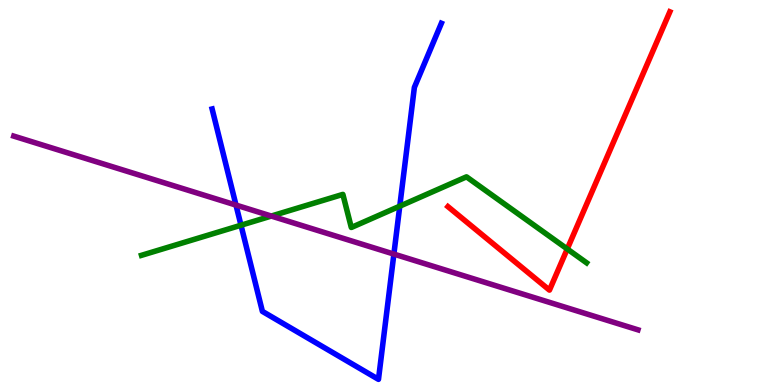[{'lines': ['blue', 'red'], 'intersections': []}, {'lines': ['green', 'red'], 'intersections': [{'x': 7.32, 'y': 3.53}]}, {'lines': ['purple', 'red'], 'intersections': []}, {'lines': ['blue', 'green'], 'intersections': [{'x': 3.11, 'y': 4.15}, {'x': 5.16, 'y': 4.64}]}, {'lines': ['blue', 'purple'], 'intersections': [{'x': 3.05, 'y': 4.67}, {'x': 5.08, 'y': 3.4}]}, {'lines': ['green', 'purple'], 'intersections': [{'x': 3.5, 'y': 4.39}]}]